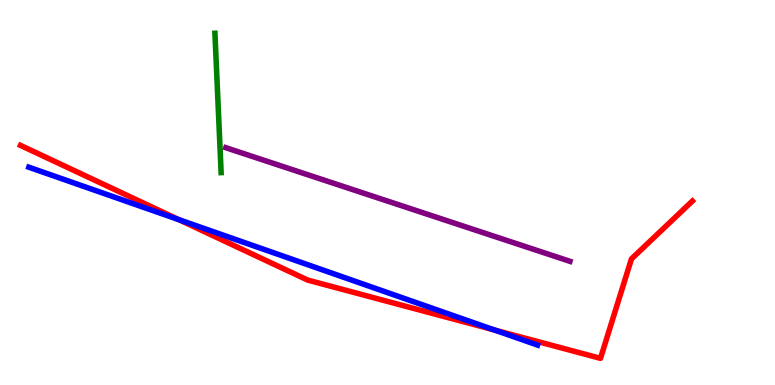[{'lines': ['blue', 'red'], 'intersections': [{'x': 2.31, 'y': 4.29}, {'x': 6.38, 'y': 1.43}]}, {'lines': ['green', 'red'], 'intersections': []}, {'lines': ['purple', 'red'], 'intersections': []}, {'lines': ['blue', 'green'], 'intersections': []}, {'lines': ['blue', 'purple'], 'intersections': []}, {'lines': ['green', 'purple'], 'intersections': []}]